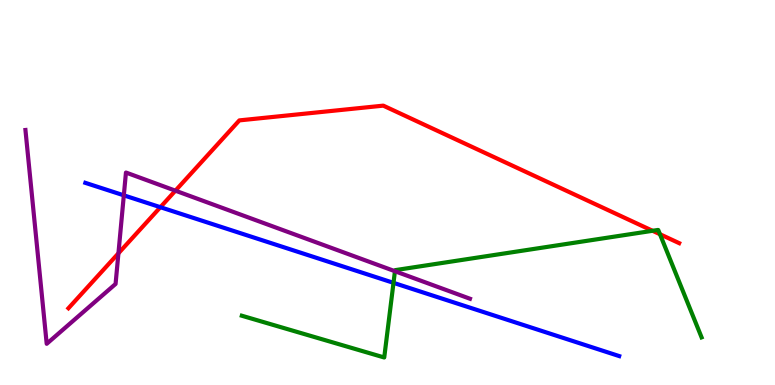[{'lines': ['blue', 'red'], 'intersections': [{'x': 2.07, 'y': 4.62}]}, {'lines': ['green', 'red'], 'intersections': [{'x': 8.42, 'y': 4.01}, {'x': 8.52, 'y': 3.92}]}, {'lines': ['purple', 'red'], 'intersections': [{'x': 1.53, 'y': 3.42}, {'x': 2.26, 'y': 5.05}]}, {'lines': ['blue', 'green'], 'intersections': [{'x': 5.08, 'y': 2.65}]}, {'lines': ['blue', 'purple'], 'intersections': [{'x': 1.6, 'y': 4.93}]}, {'lines': ['green', 'purple'], 'intersections': [{'x': 5.1, 'y': 2.96}]}]